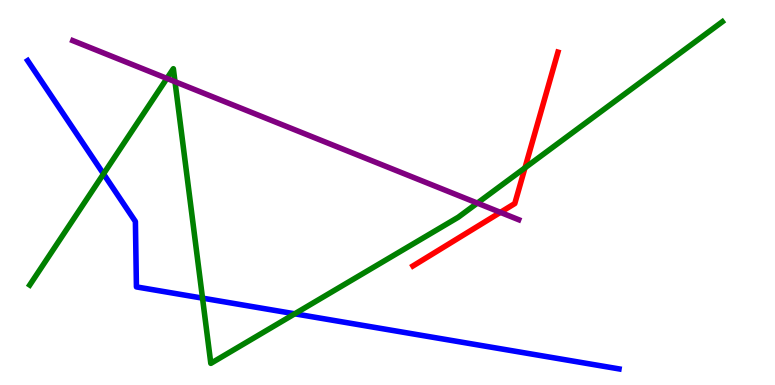[{'lines': ['blue', 'red'], 'intersections': []}, {'lines': ['green', 'red'], 'intersections': [{'x': 6.77, 'y': 5.64}]}, {'lines': ['purple', 'red'], 'intersections': [{'x': 6.46, 'y': 4.48}]}, {'lines': ['blue', 'green'], 'intersections': [{'x': 1.34, 'y': 5.48}, {'x': 2.61, 'y': 2.26}, {'x': 3.8, 'y': 1.85}]}, {'lines': ['blue', 'purple'], 'intersections': []}, {'lines': ['green', 'purple'], 'intersections': [{'x': 2.15, 'y': 7.96}, {'x': 2.26, 'y': 7.88}, {'x': 6.16, 'y': 4.72}]}]